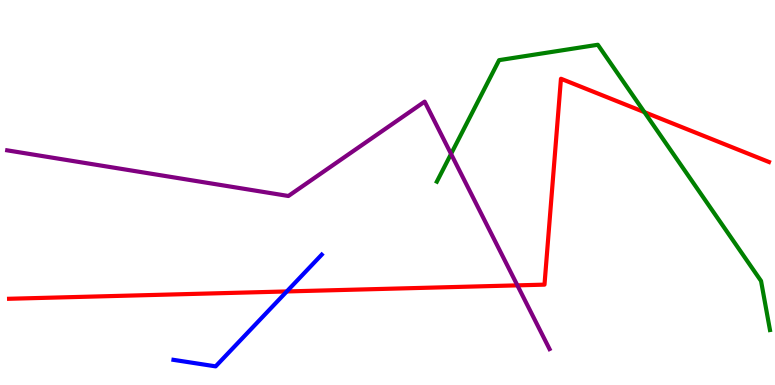[{'lines': ['blue', 'red'], 'intersections': [{'x': 3.7, 'y': 2.43}]}, {'lines': ['green', 'red'], 'intersections': [{'x': 8.31, 'y': 7.09}]}, {'lines': ['purple', 'red'], 'intersections': [{'x': 6.68, 'y': 2.59}]}, {'lines': ['blue', 'green'], 'intersections': []}, {'lines': ['blue', 'purple'], 'intersections': []}, {'lines': ['green', 'purple'], 'intersections': [{'x': 5.82, 'y': 6.0}]}]